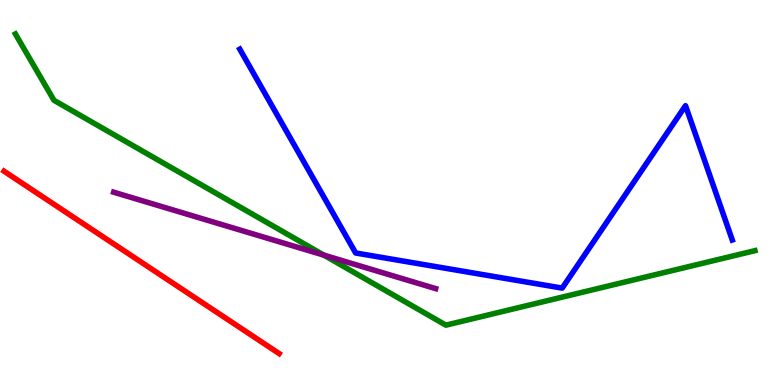[{'lines': ['blue', 'red'], 'intersections': []}, {'lines': ['green', 'red'], 'intersections': []}, {'lines': ['purple', 'red'], 'intersections': []}, {'lines': ['blue', 'green'], 'intersections': []}, {'lines': ['blue', 'purple'], 'intersections': []}, {'lines': ['green', 'purple'], 'intersections': [{'x': 4.18, 'y': 3.37}]}]